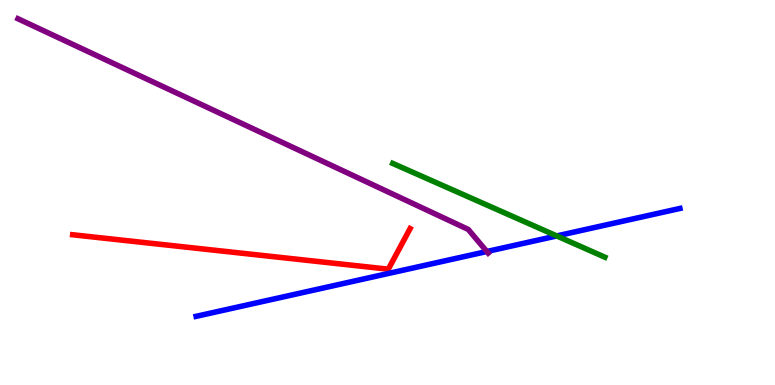[{'lines': ['blue', 'red'], 'intersections': []}, {'lines': ['green', 'red'], 'intersections': []}, {'lines': ['purple', 'red'], 'intersections': []}, {'lines': ['blue', 'green'], 'intersections': [{'x': 7.18, 'y': 3.87}]}, {'lines': ['blue', 'purple'], 'intersections': [{'x': 6.28, 'y': 3.47}]}, {'lines': ['green', 'purple'], 'intersections': []}]